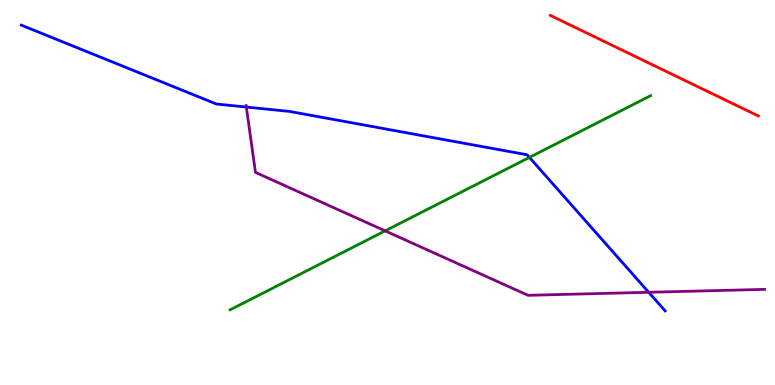[{'lines': ['blue', 'red'], 'intersections': []}, {'lines': ['green', 'red'], 'intersections': []}, {'lines': ['purple', 'red'], 'intersections': []}, {'lines': ['blue', 'green'], 'intersections': [{'x': 6.83, 'y': 5.91}]}, {'lines': ['blue', 'purple'], 'intersections': [{'x': 3.18, 'y': 7.22}, {'x': 8.37, 'y': 2.41}]}, {'lines': ['green', 'purple'], 'intersections': [{'x': 4.97, 'y': 4.0}]}]